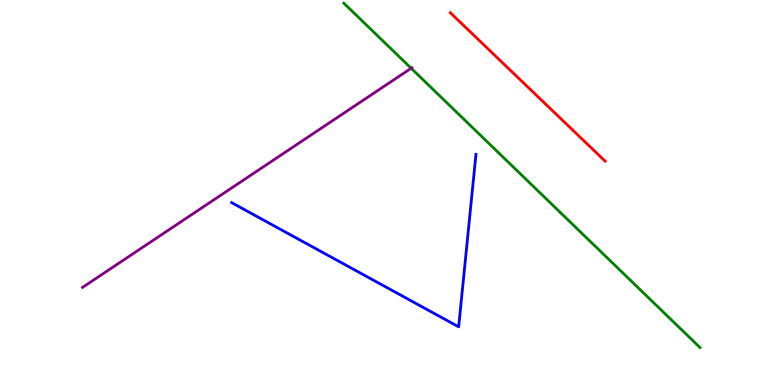[{'lines': ['blue', 'red'], 'intersections': []}, {'lines': ['green', 'red'], 'intersections': []}, {'lines': ['purple', 'red'], 'intersections': []}, {'lines': ['blue', 'green'], 'intersections': []}, {'lines': ['blue', 'purple'], 'intersections': []}, {'lines': ['green', 'purple'], 'intersections': [{'x': 5.31, 'y': 8.23}]}]